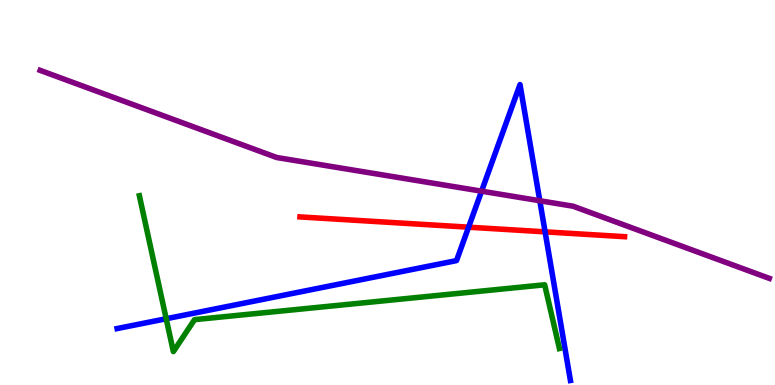[{'lines': ['blue', 'red'], 'intersections': [{'x': 6.05, 'y': 4.1}, {'x': 7.03, 'y': 3.98}]}, {'lines': ['green', 'red'], 'intersections': []}, {'lines': ['purple', 'red'], 'intersections': []}, {'lines': ['blue', 'green'], 'intersections': [{'x': 2.14, 'y': 1.72}]}, {'lines': ['blue', 'purple'], 'intersections': [{'x': 6.21, 'y': 5.03}, {'x': 6.97, 'y': 4.79}]}, {'lines': ['green', 'purple'], 'intersections': []}]